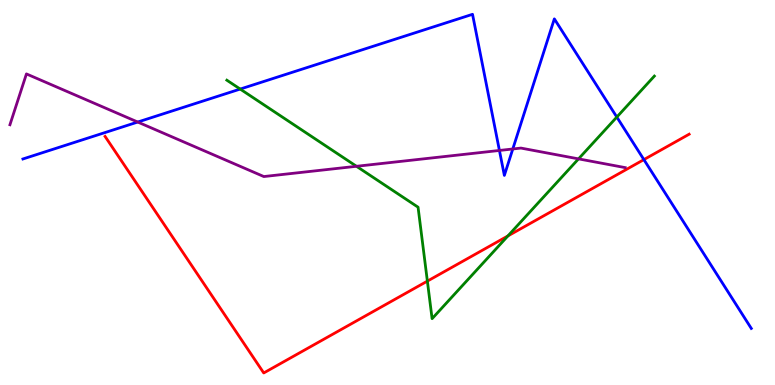[{'lines': ['blue', 'red'], 'intersections': [{'x': 8.31, 'y': 5.85}]}, {'lines': ['green', 'red'], 'intersections': [{'x': 5.51, 'y': 2.7}, {'x': 6.55, 'y': 3.87}]}, {'lines': ['purple', 'red'], 'intersections': []}, {'lines': ['blue', 'green'], 'intersections': [{'x': 3.1, 'y': 7.69}, {'x': 7.96, 'y': 6.96}]}, {'lines': ['blue', 'purple'], 'intersections': [{'x': 1.78, 'y': 6.83}, {'x': 6.44, 'y': 6.09}, {'x': 6.62, 'y': 6.13}]}, {'lines': ['green', 'purple'], 'intersections': [{'x': 4.6, 'y': 5.68}, {'x': 7.46, 'y': 5.87}]}]